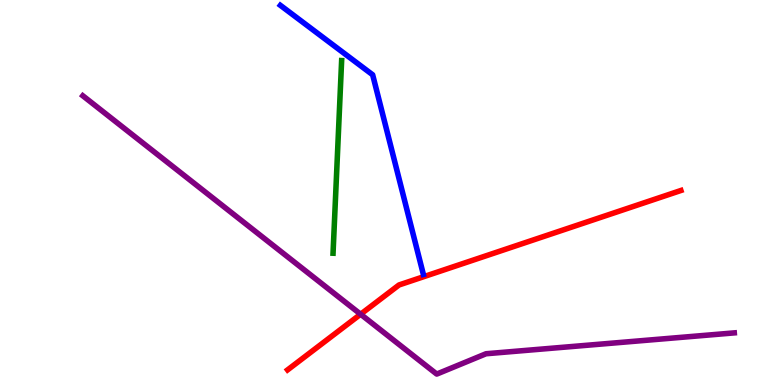[{'lines': ['blue', 'red'], 'intersections': []}, {'lines': ['green', 'red'], 'intersections': []}, {'lines': ['purple', 'red'], 'intersections': [{'x': 4.65, 'y': 1.84}]}, {'lines': ['blue', 'green'], 'intersections': []}, {'lines': ['blue', 'purple'], 'intersections': []}, {'lines': ['green', 'purple'], 'intersections': []}]